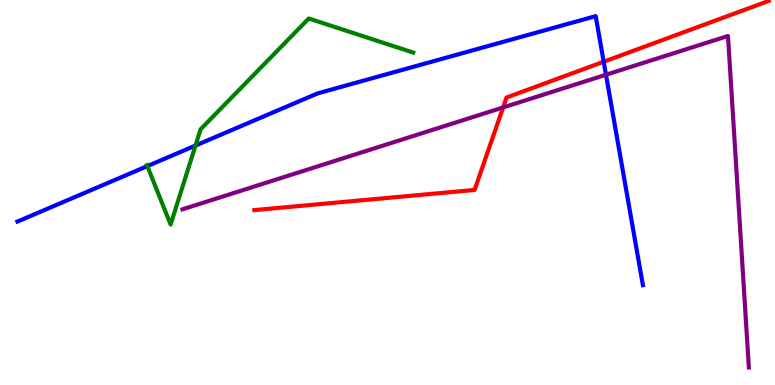[{'lines': ['blue', 'red'], 'intersections': [{'x': 7.79, 'y': 8.4}]}, {'lines': ['green', 'red'], 'intersections': []}, {'lines': ['purple', 'red'], 'intersections': [{'x': 6.49, 'y': 7.21}]}, {'lines': ['blue', 'green'], 'intersections': [{'x': 1.9, 'y': 5.69}, {'x': 2.52, 'y': 6.22}]}, {'lines': ['blue', 'purple'], 'intersections': [{'x': 7.82, 'y': 8.06}]}, {'lines': ['green', 'purple'], 'intersections': []}]